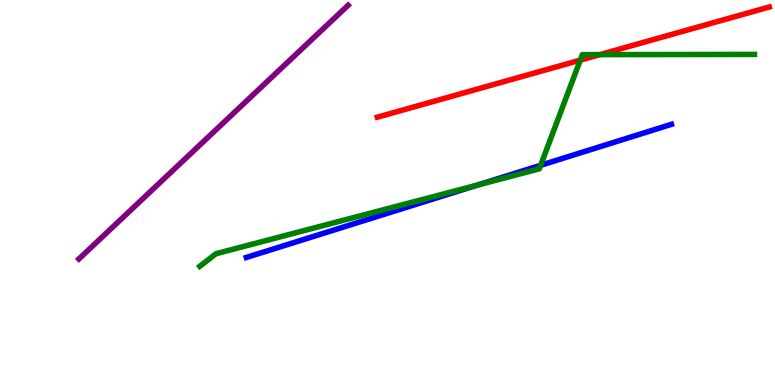[{'lines': ['blue', 'red'], 'intersections': []}, {'lines': ['green', 'red'], 'intersections': [{'x': 7.49, 'y': 8.44}, {'x': 7.74, 'y': 8.58}]}, {'lines': ['purple', 'red'], 'intersections': []}, {'lines': ['blue', 'green'], 'intersections': [{'x': 6.16, 'y': 5.19}, {'x': 6.98, 'y': 5.71}]}, {'lines': ['blue', 'purple'], 'intersections': []}, {'lines': ['green', 'purple'], 'intersections': []}]